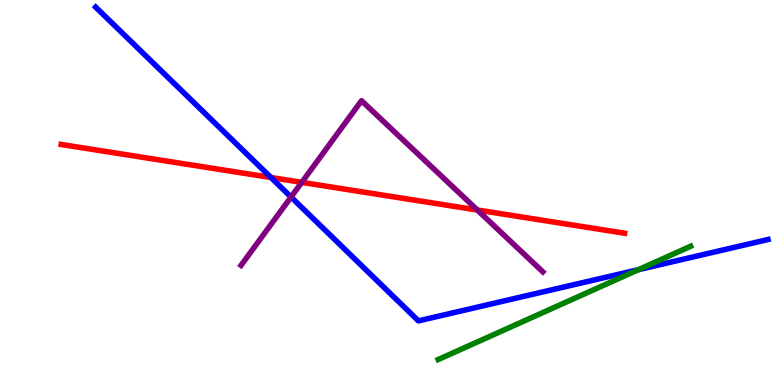[{'lines': ['blue', 'red'], 'intersections': [{'x': 3.5, 'y': 5.39}]}, {'lines': ['green', 'red'], 'intersections': []}, {'lines': ['purple', 'red'], 'intersections': [{'x': 3.89, 'y': 5.26}, {'x': 6.16, 'y': 4.55}]}, {'lines': ['blue', 'green'], 'intersections': [{'x': 8.24, 'y': 3.0}]}, {'lines': ['blue', 'purple'], 'intersections': [{'x': 3.76, 'y': 4.88}]}, {'lines': ['green', 'purple'], 'intersections': []}]